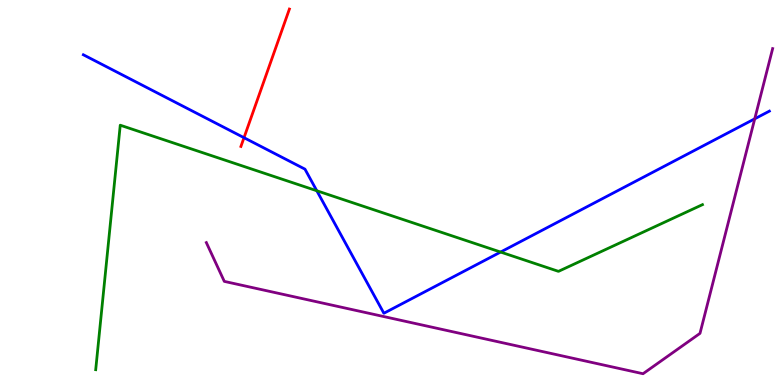[{'lines': ['blue', 'red'], 'intersections': [{'x': 3.15, 'y': 6.42}]}, {'lines': ['green', 'red'], 'intersections': []}, {'lines': ['purple', 'red'], 'intersections': []}, {'lines': ['blue', 'green'], 'intersections': [{'x': 4.09, 'y': 5.05}, {'x': 6.46, 'y': 3.45}]}, {'lines': ['blue', 'purple'], 'intersections': [{'x': 9.74, 'y': 6.91}]}, {'lines': ['green', 'purple'], 'intersections': []}]